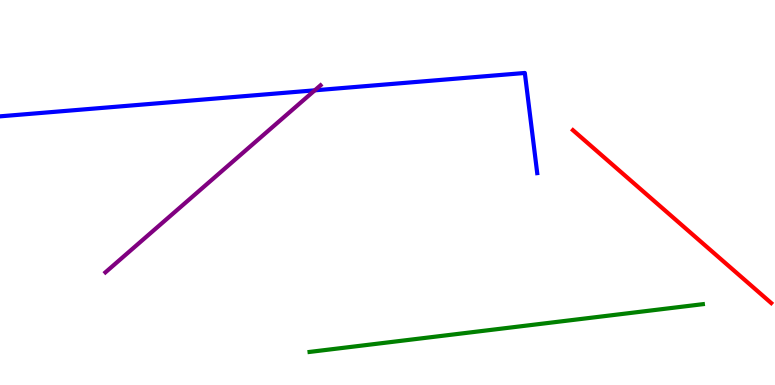[{'lines': ['blue', 'red'], 'intersections': []}, {'lines': ['green', 'red'], 'intersections': []}, {'lines': ['purple', 'red'], 'intersections': []}, {'lines': ['blue', 'green'], 'intersections': []}, {'lines': ['blue', 'purple'], 'intersections': [{'x': 4.06, 'y': 7.65}]}, {'lines': ['green', 'purple'], 'intersections': []}]